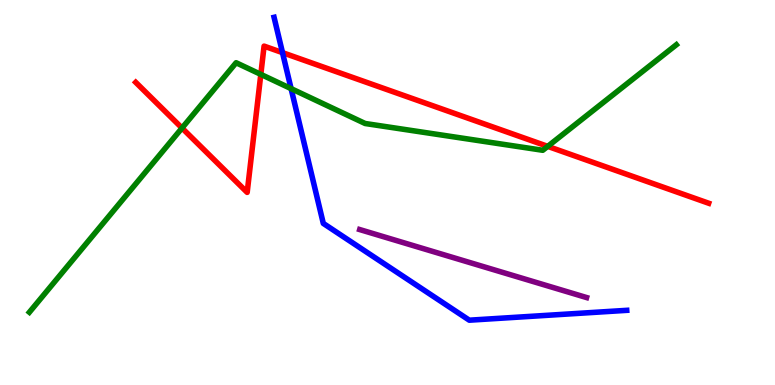[{'lines': ['blue', 'red'], 'intersections': [{'x': 3.65, 'y': 8.63}]}, {'lines': ['green', 'red'], 'intersections': [{'x': 2.35, 'y': 6.67}, {'x': 3.37, 'y': 8.07}, {'x': 7.07, 'y': 6.2}]}, {'lines': ['purple', 'red'], 'intersections': []}, {'lines': ['blue', 'green'], 'intersections': [{'x': 3.76, 'y': 7.7}]}, {'lines': ['blue', 'purple'], 'intersections': []}, {'lines': ['green', 'purple'], 'intersections': []}]